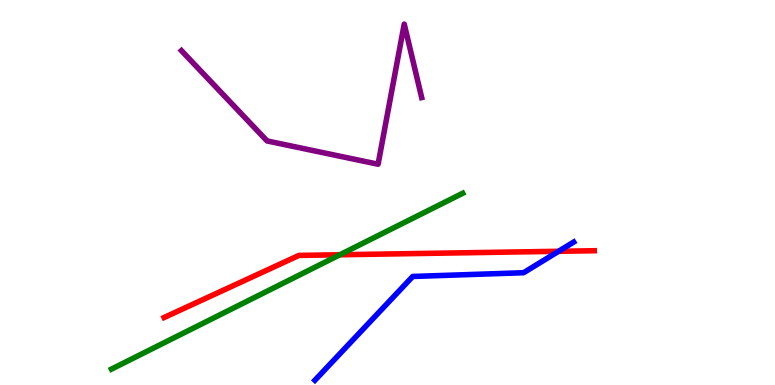[{'lines': ['blue', 'red'], 'intersections': [{'x': 7.21, 'y': 3.47}]}, {'lines': ['green', 'red'], 'intersections': [{'x': 4.39, 'y': 3.38}]}, {'lines': ['purple', 'red'], 'intersections': []}, {'lines': ['blue', 'green'], 'intersections': []}, {'lines': ['blue', 'purple'], 'intersections': []}, {'lines': ['green', 'purple'], 'intersections': []}]